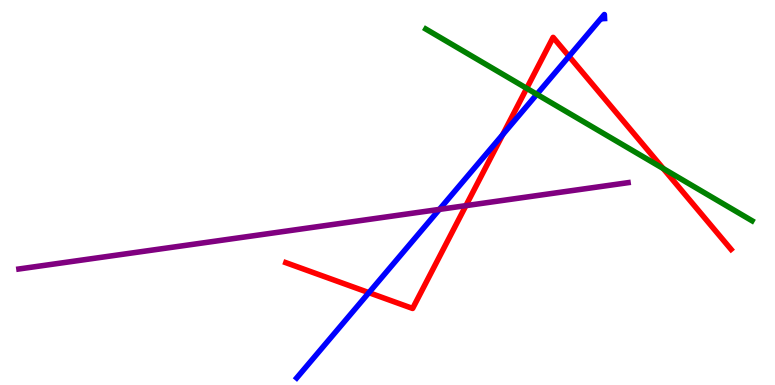[{'lines': ['blue', 'red'], 'intersections': [{'x': 4.76, 'y': 2.4}, {'x': 6.49, 'y': 6.5}, {'x': 7.34, 'y': 8.54}]}, {'lines': ['green', 'red'], 'intersections': [{'x': 6.8, 'y': 7.71}, {'x': 8.56, 'y': 5.62}]}, {'lines': ['purple', 'red'], 'intersections': [{'x': 6.01, 'y': 4.66}]}, {'lines': ['blue', 'green'], 'intersections': [{'x': 6.93, 'y': 7.55}]}, {'lines': ['blue', 'purple'], 'intersections': [{'x': 5.67, 'y': 4.56}]}, {'lines': ['green', 'purple'], 'intersections': []}]